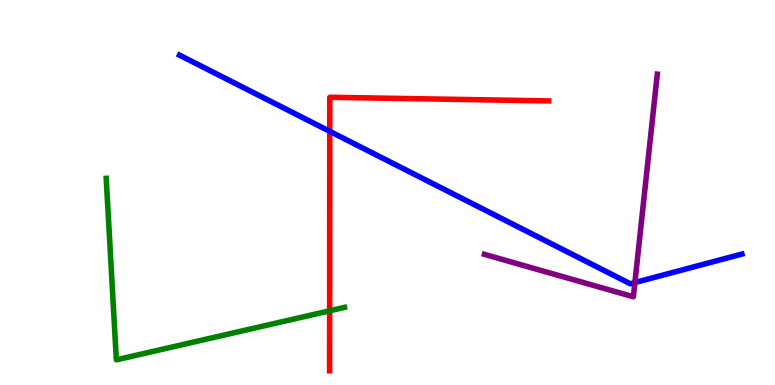[{'lines': ['blue', 'red'], 'intersections': [{'x': 4.26, 'y': 6.59}]}, {'lines': ['green', 'red'], 'intersections': [{'x': 4.25, 'y': 1.93}]}, {'lines': ['purple', 'red'], 'intersections': []}, {'lines': ['blue', 'green'], 'intersections': []}, {'lines': ['blue', 'purple'], 'intersections': [{'x': 8.19, 'y': 2.66}]}, {'lines': ['green', 'purple'], 'intersections': []}]